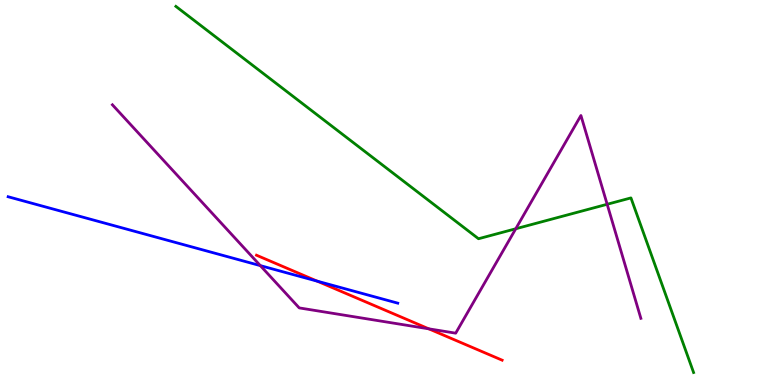[{'lines': ['blue', 'red'], 'intersections': [{'x': 4.09, 'y': 2.7}]}, {'lines': ['green', 'red'], 'intersections': []}, {'lines': ['purple', 'red'], 'intersections': [{'x': 5.53, 'y': 1.46}]}, {'lines': ['blue', 'green'], 'intersections': []}, {'lines': ['blue', 'purple'], 'intersections': [{'x': 3.36, 'y': 3.1}]}, {'lines': ['green', 'purple'], 'intersections': [{'x': 6.65, 'y': 4.06}, {'x': 7.83, 'y': 4.69}]}]